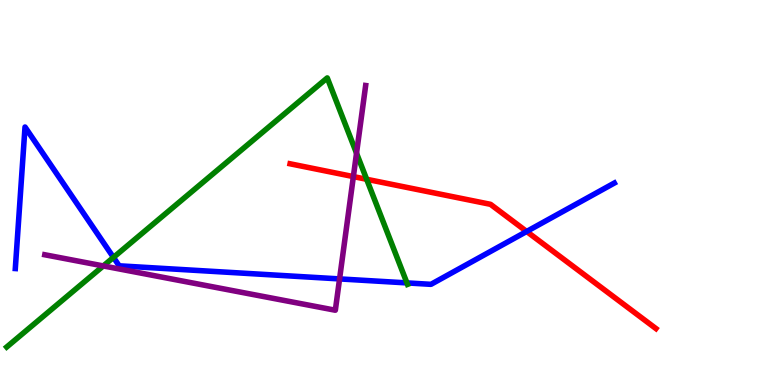[{'lines': ['blue', 'red'], 'intersections': [{'x': 6.8, 'y': 3.99}]}, {'lines': ['green', 'red'], 'intersections': [{'x': 4.73, 'y': 5.34}]}, {'lines': ['purple', 'red'], 'intersections': [{'x': 4.56, 'y': 5.41}]}, {'lines': ['blue', 'green'], 'intersections': [{'x': 1.46, 'y': 3.31}, {'x': 5.25, 'y': 2.65}]}, {'lines': ['blue', 'purple'], 'intersections': [{'x': 4.38, 'y': 2.76}]}, {'lines': ['green', 'purple'], 'intersections': [{'x': 1.33, 'y': 3.09}, {'x': 4.6, 'y': 6.02}]}]